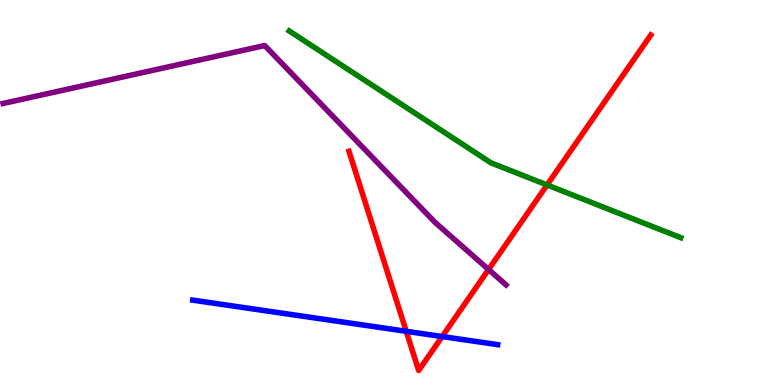[{'lines': ['blue', 'red'], 'intersections': [{'x': 5.24, 'y': 1.39}, {'x': 5.71, 'y': 1.26}]}, {'lines': ['green', 'red'], 'intersections': [{'x': 7.06, 'y': 5.2}]}, {'lines': ['purple', 'red'], 'intersections': [{'x': 6.3, 'y': 3.0}]}, {'lines': ['blue', 'green'], 'intersections': []}, {'lines': ['blue', 'purple'], 'intersections': []}, {'lines': ['green', 'purple'], 'intersections': []}]